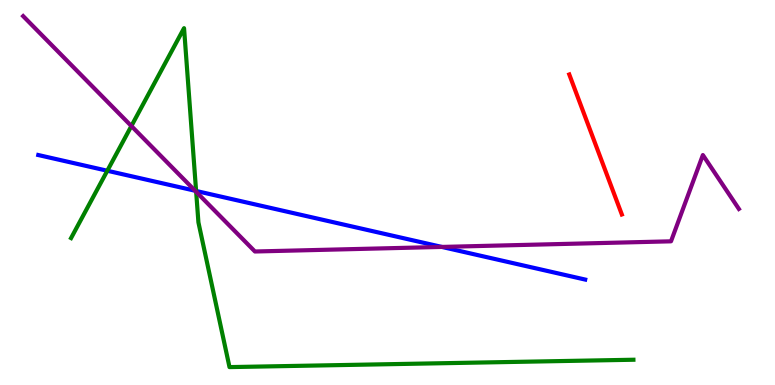[{'lines': ['blue', 'red'], 'intersections': []}, {'lines': ['green', 'red'], 'intersections': []}, {'lines': ['purple', 'red'], 'intersections': []}, {'lines': ['blue', 'green'], 'intersections': [{'x': 1.38, 'y': 5.57}, {'x': 2.53, 'y': 5.04}]}, {'lines': ['blue', 'purple'], 'intersections': [{'x': 2.52, 'y': 5.05}, {'x': 5.7, 'y': 3.59}]}, {'lines': ['green', 'purple'], 'intersections': [{'x': 1.7, 'y': 6.73}, {'x': 2.53, 'y': 5.02}]}]